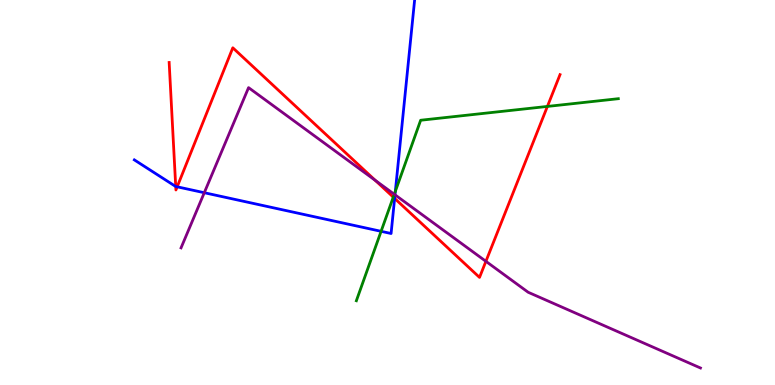[{'lines': ['blue', 'red'], 'intersections': [{'x': 2.27, 'y': 5.16}, {'x': 2.29, 'y': 5.15}, {'x': 5.09, 'y': 4.85}]}, {'lines': ['green', 'red'], 'intersections': [{'x': 5.07, 'y': 4.88}, {'x': 7.06, 'y': 7.24}]}, {'lines': ['purple', 'red'], 'intersections': [{'x': 4.84, 'y': 5.32}, {'x': 6.27, 'y': 3.21}]}, {'lines': ['blue', 'green'], 'intersections': [{'x': 4.92, 'y': 3.99}, {'x': 5.1, 'y': 5.03}]}, {'lines': ['blue', 'purple'], 'intersections': [{'x': 2.64, 'y': 4.99}, {'x': 5.1, 'y': 4.94}]}, {'lines': ['green', 'purple'], 'intersections': [{'x': 5.09, 'y': 4.95}]}]